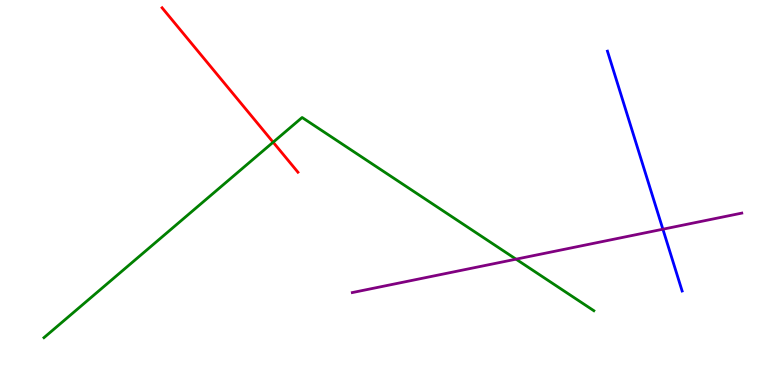[{'lines': ['blue', 'red'], 'intersections': []}, {'lines': ['green', 'red'], 'intersections': [{'x': 3.52, 'y': 6.31}]}, {'lines': ['purple', 'red'], 'intersections': []}, {'lines': ['blue', 'green'], 'intersections': []}, {'lines': ['blue', 'purple'], 'intersections': [{'x': 8.55, 'y': 4.05}]}, {'lines': ['green', 'purple'], 'intersections': [{'x': 6.66, 'y': 3.27}]}]